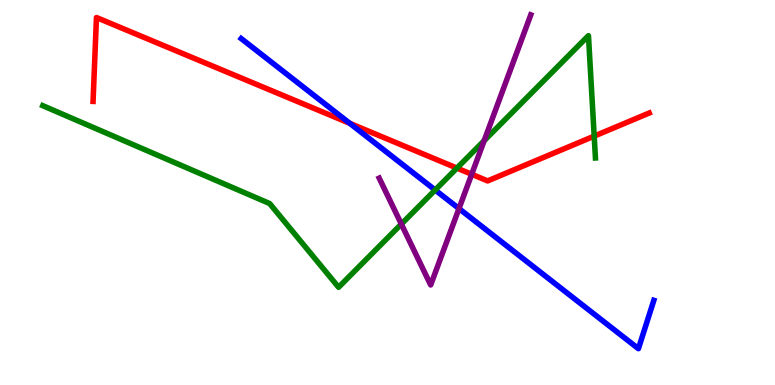[{'lines': ['blue', 'red'], 'intersections': [{'x': 4.51, 'y': 6.8}]}, {'lines': ['green', 'red'], 'intersections': [{'x': 5.9, 'y': 5.63}, {'x': 7.67, 'y': 6.46}]}, {'lines': ['purple', 'red'], 'intersections': [{'x': 6.09, 'y': 5.47}]}, {'lines': ['blue', 'green'], 'intersections': [{'x': 5.62, 'y': 5.06}]}, {'lines': ['blue', 'purple'], 'intersections': [{'x': 5.92, 'y': 4.58}]}, {'lines': ['green', 'purple'], 'intersections': [{'x': 5.18, 'y': 4.18}, {'x': 6.25, 'y': 6.35}]}]